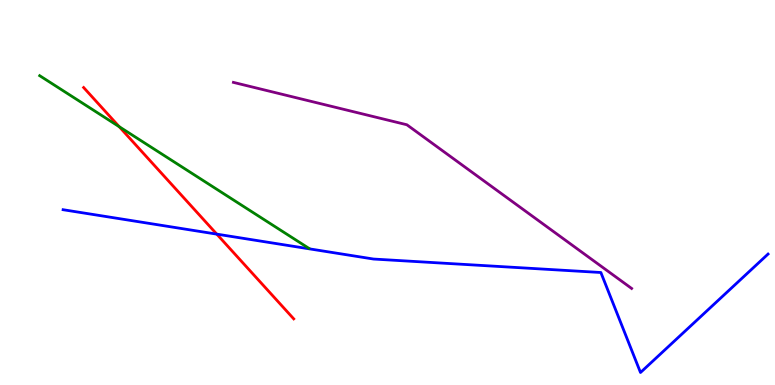[{'lines': ['blue', 'red'], 'intersections': [{'x': 2.8, 'y': 3.92}]}, {'lines': ['green', 'red'], 'intersections': [{'x': 1.54, 'y': 6.71}]}, {'lines': ['purple', 'red'], 'intersections': []}, {'lines': ['blue', 'green'], 'intersections': []}, {'lines': ['blue', 'purple'], 'intersections': []}, {'lines': ['green', 'purple'], 'intersections': []}]